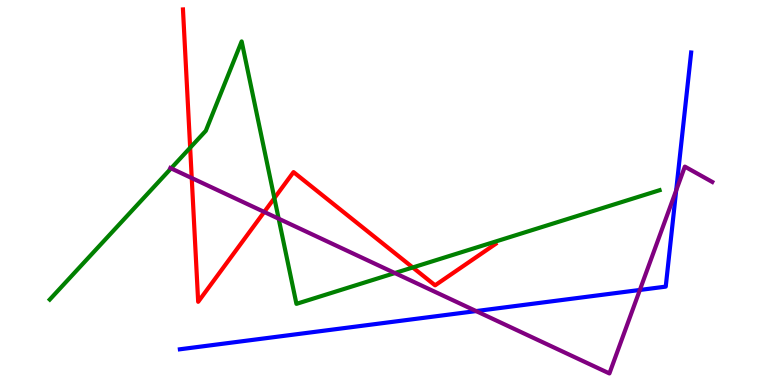[{'lines': ['blue', 'red'], 'intersections': []}, {'lines': ['green', 'red'], 'intersections': [{'x': 2.45, 'y': 6.16}, {'x': 3.54, 'y': 4.85}, {'x': 5.33, 'y': 3.05}]}, {'lines': ['purple', 'red'], 'intersections': [{'x': 2.47, 'y': 5.38}, {'x': 3.41, 'y': 4.49}]}, {'lines': ['blue', 'green'], 'intersections': []}, {'lines': ['blue', 'purple'], 'intersections': [{'x': 6.14, 'y': 1.92}, {'x': 8.26, 'y': 2.47}, {'x': 8.72, 'y': 5.06}]}, {'lines': ['green', 'purple'], 'intersections': [{'x': 2.21, 'y': 5.63}, {'x': 3.6, 'y': 4.32}, {'x': 5.09, 'y': 2.91}]}]